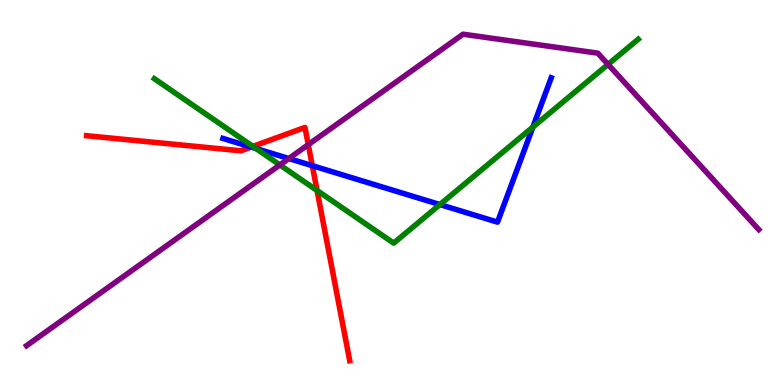[{'lines': ['blue', 'red'], 'intersections': [{'x': 3.24, 'y': 6.18}, {'x': 4.03, 'y': 5.7}]}, {'lines': ['green', 'red'], 'intersections': [{'x': 3.26, 'y': 6.2}, {'x': 4.09, 'y': 5.05}]}, {'lines': ['purple', 'red'], 'intersections': [{'x': 3.98, 'y': 6.24}]}, {'lines': ['blue', 'green'], 'intersections': [{'x': 3.3, 'y': 6.14}, {'x': 5.68, 'y': 4.69}, {'x': 6.88, 'y': 6.7}]}, {'lines': ['blue', 'purple'], 'intersections': [{'x': 3.73, 'y': 5.88}]}, {'lines': ['green', 'purple'], 'intersections': [{'x': 3.61, 'y': 5.72}, {'x': 7.85, 'y': 8.33}]}]